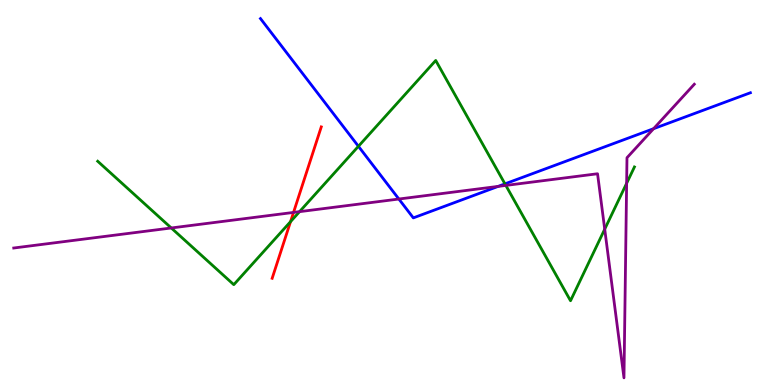[{'lines': ['blue', 'red'], 'intersections': []}, {'lines': ['green', 'red'], 'intersections': [{'x': 3.75, 'y': 4.24}]}, {'lines': ['purple', 'red'], 'intersections': [{'x': 3.79, 'y': 4.48}]}, {'lines': ['blue', 'green'], 'intersections': [{'x': 4.62, 'y': 6.2}, {'x': 6.52, 'y': 5.22}]}, {'lines': ['blue', 'purple'], 'intersections': [{'x': 5.15, 'y': 4.83}, {'x': 6.43, 'y': 5.16}, {'x': 8.43, 'y': 6.66}]}, {'lines': ['green', 'purple'], 'intersections': [{'x': 2.21, 'y': 4.08}, {'x': 3.87, 'y': 4.5}, {'x': 6.53, 'y': 5.18}, {'x': 7.8, 'y': 4.05}, {'x': 8.09, 'y': 5.24}]}]